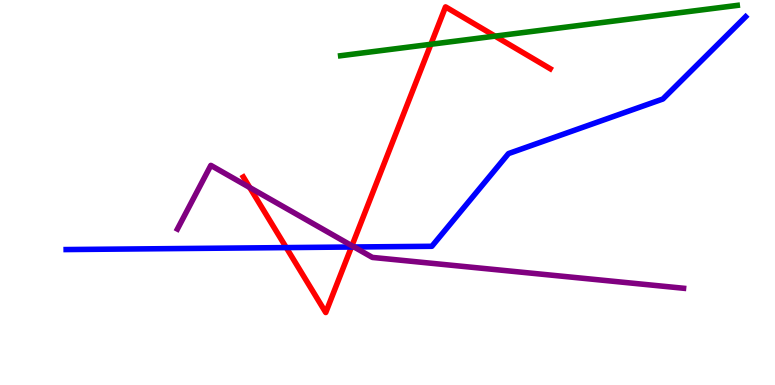[{'lines': ['blue', 'red'], 'intersections': [{'x': 3.69, 'y': 3.57}, {'x': 4.53, 'y': 3.58}]}, {'lines': ['green', 'red'], 'intersections': [{'x': 5.56, 'y': 8.85}, {'x': 6.39, 'y': 9.06}]}, {'lines': ['purple', 'red'], 'intersections': [{'x': 3.22, 'y': 5.13}, {'x': 4.54, 'y': 3.62}]}, {'lines': ['blue', 'green'], 'intersections': []}, {'lines': ['blue', 'purple'], 'intersections': [{'x': 4.57, 'y': 3.58}]}, {'lines': ['green', 'purple'], 'intersections': []}]